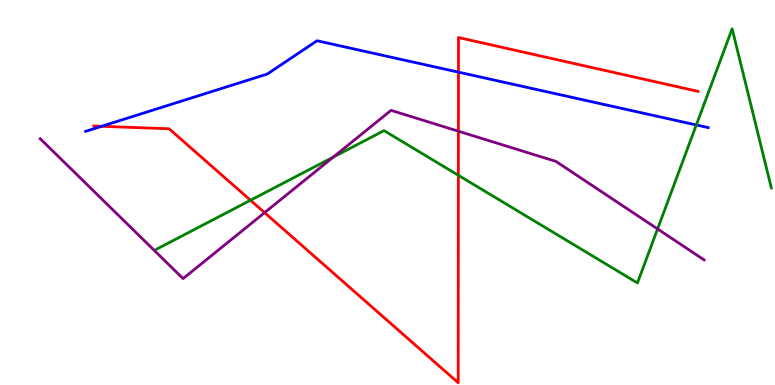[{'lines': ['blue', 'red'], 'intersections': [{'x': 1.31, 'y': 6.72}, {'x': 5.92, 'y': 8.13}]}, {'lines': ['green', 'red'], 'intersections': [{'x': 3.23, 'y': 4.8}, {'x': 5.91, 'y': 5.45}]}, {'lines': ['purple', 'red'], 'intersections': [{'x': 3.41, 'y': 4.48}, {'x': 5.92, 'y': 6.59}]}, {'lines': ['blue', 'green'], 'intersections': [{'x': 8.98, 'y': 6.75}]}, {'lines': ['blue', 'purple'], 'intersections': []}, {'lines': ['green', 'purple'], 'intersections': [{'x': 4.3, 'y': 5.92}, {'x': 8.48, 'y': 4.05}]}]